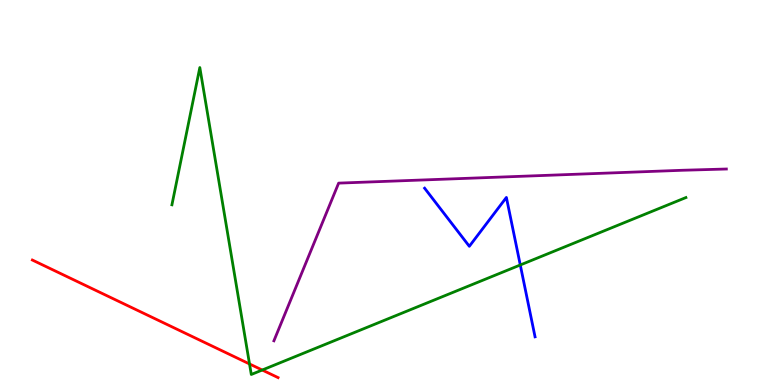[{'lines': ['blue', 'red'], 'intersections': []}, {'lines': ['green', 'red'], 'intersections': [{'x': 3.22, 'y': 0.547}, {'x': 3.38, 'y': 0.389}]}, {'lines': ['purple', 'red'], 'intersections': []}, {'lines': ['blue', 'green'], 'intersections': [{'x': 6.71, 'y': 3.12}]}, {'lines': ['blue', 'purple'], 'intersections': []}, {'lines': ['green', 'purple'], 'intersections': []}]